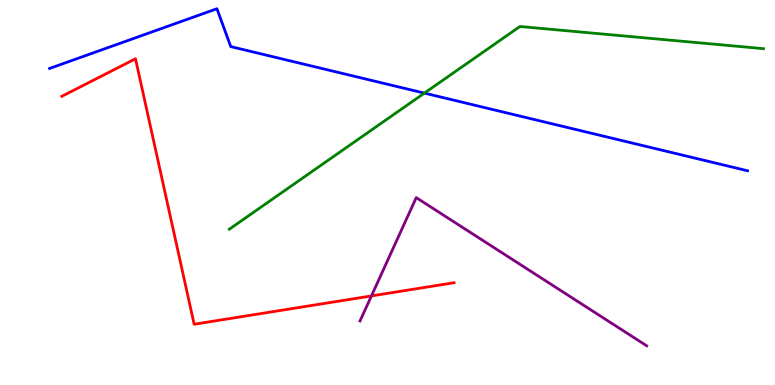[{'lines': ['blue', 'red'], 'intersections': []}, {'lines': ['green', 'red'], 'intersections': []}, {'lines': ['purple', 'red'], 'intersections': [{'x': 4.79, 'y': 2.31}]}, {'lines': ['blue', 'green'], 'intersections': [{'x': 5.48, 'y': 7.58}]}, {'lines': ['blue', 'purple'], 'intersections': []}, {'lines': ['green', 'purple'], 'intersections': []}]